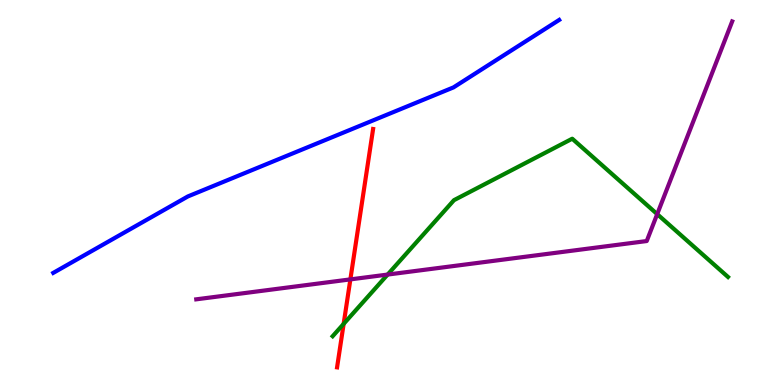[{'lines': ['blue', 'red'], 'intersections': []}, {'lines': ['green', 'red'], 'intersections': [{'x': 4.43, 'y': 1.59}]}, {'lines': ['purple', 'red'], 'intersections': [{'x': 4.52, 'y': 2.74}]}, {'lines': ['blue', 'green'], 'intersections': []}, {'lines': ['blue', 'purple'], 'intersections': []}, {'lines': ['green', 'purple'], 'intersections': [{'x': 5.0, 'y': 2.87}, {'x': 8.48, 'y': 4.44}]}]